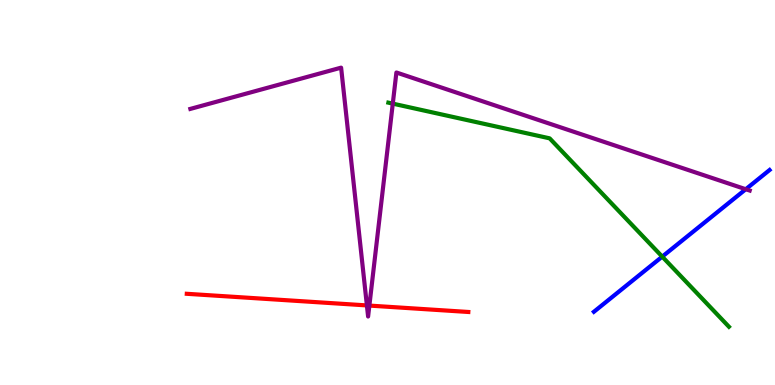[{'lines': ['blue', 'red'], 'intersections': []}, {'lines': ['green', 'red'], 'intersections': []}, {'lines': ['purple', 'red'], 'intersections': [{'x': 4.73, 'y': 2.07}, {'x': 4.77, 'y': 2.06}]}, {'lines': ['blue', 'green'], 'intersections': [{'x': 8.54, 'y': 3.33}]}, {'lines': ['blue', 'purple'], 'intersections': [{'x': 9.62, 'y': 5.08}]}, {'lines': ['green', 'purple'], 'intersections': [{'x': 5.07, 'y': 7.31}]}]